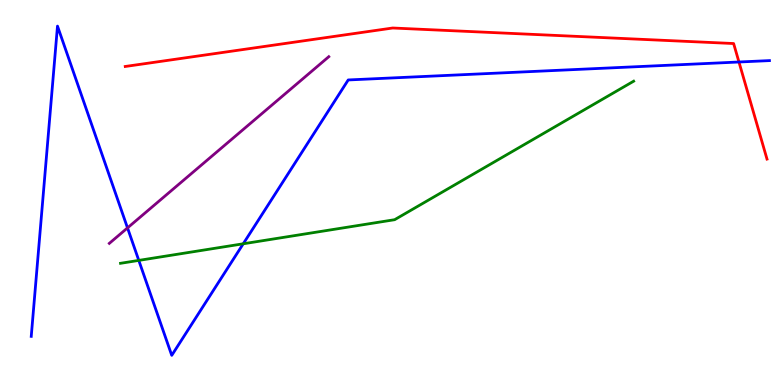[{'lines': ['blue', 'red'], 'intersections': [{'x': 9.53, 'y': 8.39}]}, {'lines': ['green', 'red'], 'intersections': []}, {'lines': ['purple', 'red'], 'intersections': []}, {'lines': ['blue', 'green'], 'intersections': [{'x': 1.79, 'y': 3.24}, {'x': 3.14, 'y': 3.67}]}, {'lines': ['blue', 'purple'], 'intersections': [{'x': 1.65, 'y': 4.08}]}, {'lines': ['green', 'purple'], 'intersections': []}]